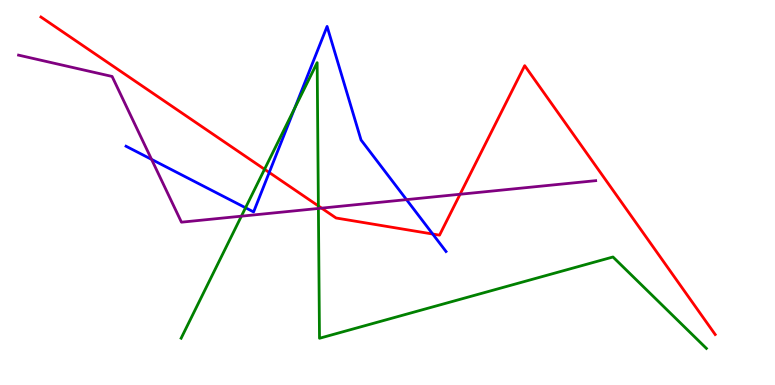[{'lines': ['blue', 'red'], 'intersections': [{'x': 3.47, 'y': 5.52}, {'x': 5.58, 'y': 3.92}]}, {'lines': ['green', 'red'], 'intersections': [{'x': 3.41, 'y': 5.6}, {'x': 4.11, 'y': 4.65}]}, {'lines': ['purple', 'red'], 'intersections': [{'x': 4.15, 'y': 4.59}, {'x': 5.94, 'y': 4.95}]}, {'lines': ['blue', 'green'], 'intersections': [{'x': 3.17, 'y': 4.6}, {'x': 3.8, 'y': 7.19}]}, {'lines': ['blue', 'purple'], 'intersections': [{'x': 1.96, 'y': 5.86}, {'x': 5.25, 'y': 4.81}]}, {'lines': ['green', 'purple'], 'intersections': [{'x': 3.11, 'y': 4.39}, {'x': 4.11, 'y': 4.59}]}]